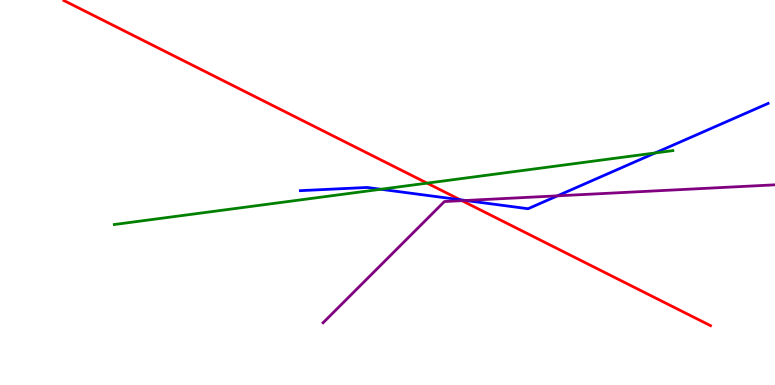[{'lines': ['blue', 'red'], 'intersections': [{'x': 5.94, 'y': 4.81}]}, {'lines': ['green', 'red'], 'intersections': [{'x': 5.51, 'y': 5.24}]}, {'lines': ['purple', 'red'], 'intersections': [{'x': 5.96, 'y': 4.79}]}, {'lines': ['blue', 'green'], 'intersections': [{'x': 4.91, 'y': 5.08}, {'x': 8.45, 'y': 6.03}]}, {'lines': ['blue', 'purple'], 'intersections': [{'x': 6.01, 'y': 4.79}, {'x': 7.19, 'y': 4.91}]}, {'lines': ['green', 'purple'], 'intersections': []}]